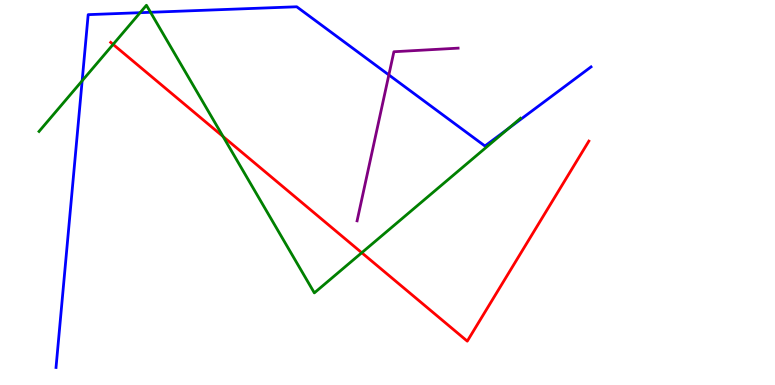[{'lines': ['blue', 'red'], 'intersections': []}, {'lines': ['green', 'red'], 'intersections': [{'x': 1.46, 'y': 8.85}, {'x': 2.88, 'y': 6.45}, {'x': 4.67, 'y': 3.44}]}, {'lines': ['purple', 'red'], 'intersections': []}, {'lines': ['blue', 'green'], 'intersections': [{'x': 1.06, 'y': 7.9}, {'x': 1.81, 'y': 9.67}, {'x': 1.94, 'y': 9.68}, {'x': 6.56, 'y': 6.67}]}, {'lines': ['blue', 'purple'], 'intersections': [{'x': 5.02, 'y': 8.05}]}, {'lines': ['green', 'purple'], 'intersections': []}]